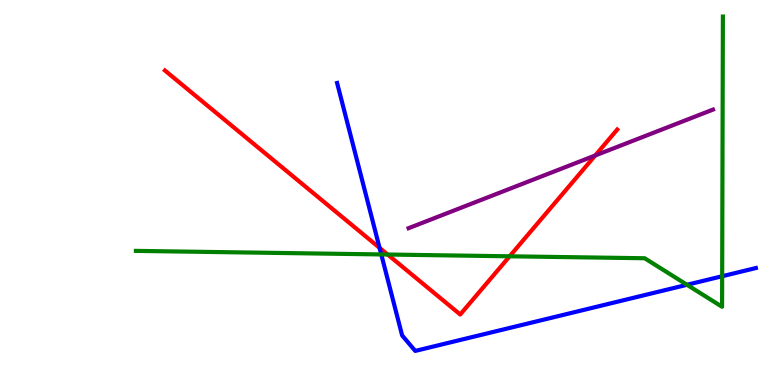[{'lines': ['blue', 'red'], 'intersections': [{'x': 4.9, 'y': 3.56}]}, {'lines': ['green', 'red'], 'intersections': [{'x': 5.0, 'y': 3.39}, {'x': 6.58, 'y': 3.34}]}, {'lines': ['purple', 'red'], 'intersections': [{'x': 7.68, 'y': 5.96}]}, {'lines': ['blue', 'green'], 'intersections': [{'x': 4.92, 'y': 3.39}, {'x': 8.86, 'y': 2.6}, {'x': 9.32, 'y': 2.83}]}, {'lines': ['blue', 'purple'], 'intersections': []}, {'lines': ['green', 'purple'], 'intersections': []}]